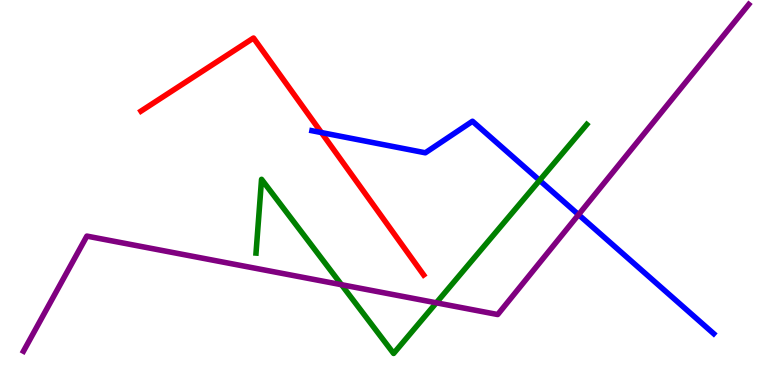[{'lines': ['blue', 'red'], 'intersections': [{'x': 4.15, 'y': 6.56}]}, {'lines': ['green', 'red'], 'intersections': []}, {'lines': ['purple', 'red'], 'intersections': []}, {'lines': ['blue', 'green'], 'intersections': [{'x': 6.96, 'y': 5.31}]}, {'lines': ['blue', 'purple'], 'intersections': [{'x': 7.47, 'y': 4.42}]}, {'lines': ['green', 'purple'], 'intersections': [{'x': 4.41, 'y': 2.6}, {'x': 5.63, 'y': 2.13}]}]